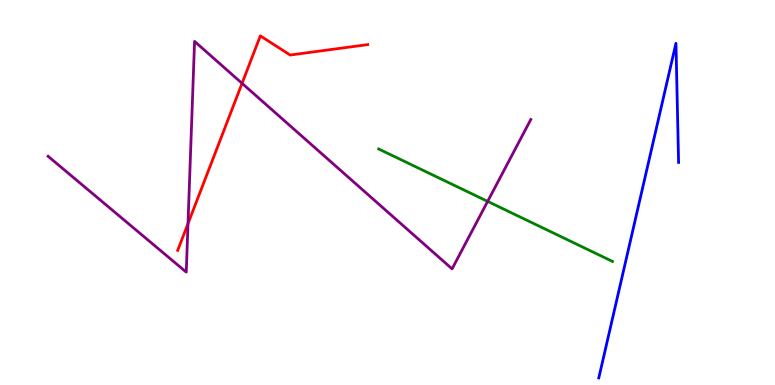[{'lines': ['blue', 'red'], 'intersections': []}, {'lines': ['green', 'red'], 'intersections': []}, {'lines': ['purple', 'red'], 'intersections': [{'x': 2.43, 'y': 4.19}, {'x': 3.12, 'y': 7.84}]}, {'lines': ['blue', 'green'], 'intersections': []}, {'lines': ['blue', 'purple'], 'intersections': []}, {'lines': ['green', 'purple'], 'intersections': [{'x': 6.29, 'y': 4.77}]}]